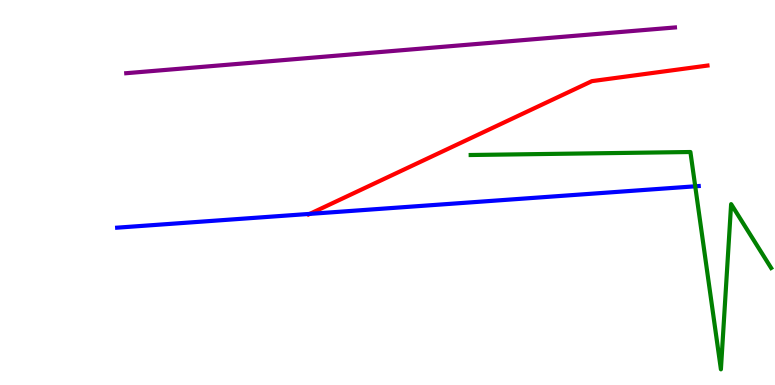[{'lines': ['blue', 'red'], 'intersections': [{'x': 4.0, 'y': 4.44}]}, {'lines': ['green', 'red'], 'intersections': []}, {'lines': ['purple', 'red'], 'intersections': []}, {'lines': ['blue', 'green'], 'intersections': [{'x': 8.97, 'y': 5.16}]}, {'lines': ['blue', 'purple'], 'intersections': []}, {'lines': ['green', 'purple'], 'intersections': []}]